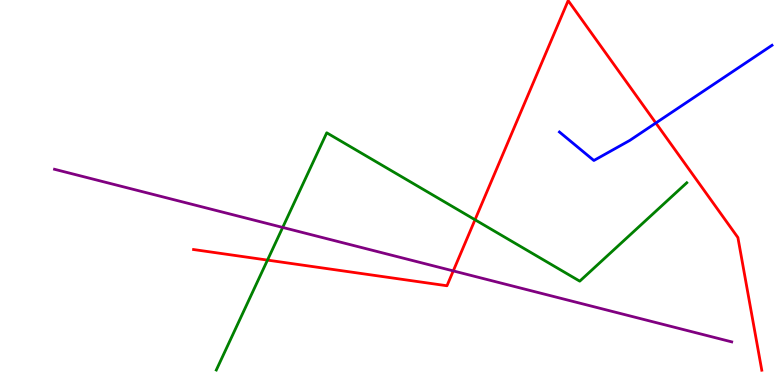[{'lines': ['blue', 'red'], 'intersections': [{'x': 8.46, 'y': 6.81}]}, {'lines': ['green', 'red'], 'intersections': [{'x': 3.45, 'y': 3.24}, {'x': 6.13, 'y': 4.29}]}, {'lines': ['purple', 'red'], 'intersections': [{'x': 5.85, 'y': 2.96}]}, {'lines': ['blue', 'green'], 'intersections': []}, {'lines': ['blue', 'purple'], 'intersections': []}, {'lines': ['green', 'purple'], 'intersections': [{'x': 3.65, 'y': 4.09}]}]